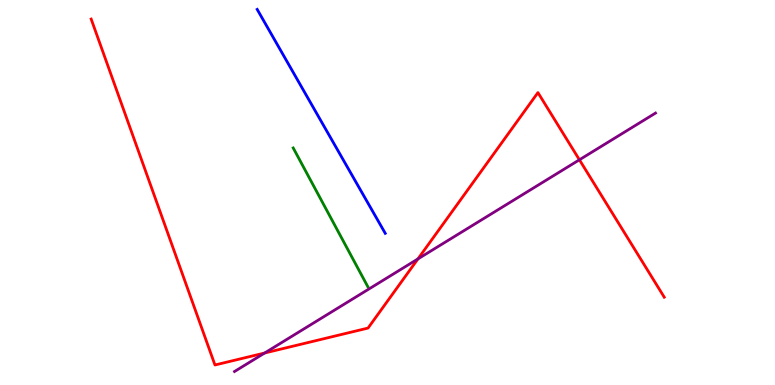[{'lines': ['blue', 'red'], 'intersections': []}, {'lines': ['green', 'red'], 'intersections': []}, {'lines': ['purple', 'red'], 'intersections': [{'x': 3.41, 'y': 0.831}, {'x': 5.39, 'y': 3.28}, {'x': 7.48, 'y': 5.85}]}, {'lines': ['blue', 'green'], 'intersections': []}, {'lines': ['blue', 'purple'], 'intersections': []}, {'lines': ['green', 'purple'], 'intersections': []}]